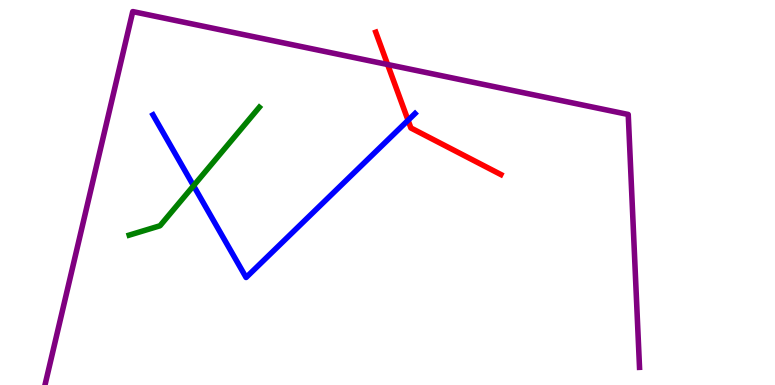[{'lines': ['blue', 'red'], 'intersections': [{'x': 5.27, 'y': 6.88}]}, {'lines': ['green', 'red'], 'intersections': []}, {'lines': ['purple', 'red'], 'intersections': [{'x': 5.0, 'y': 8.32}]}, {'lines': ['blue', 'green'], 'intersections': [{'x': 2.5, 'y': 5.18}]}, {'lines': ['blue', 'purple'], 'intersections': []}, {'lines': ['green', 'purple'], 'intersections': []}]